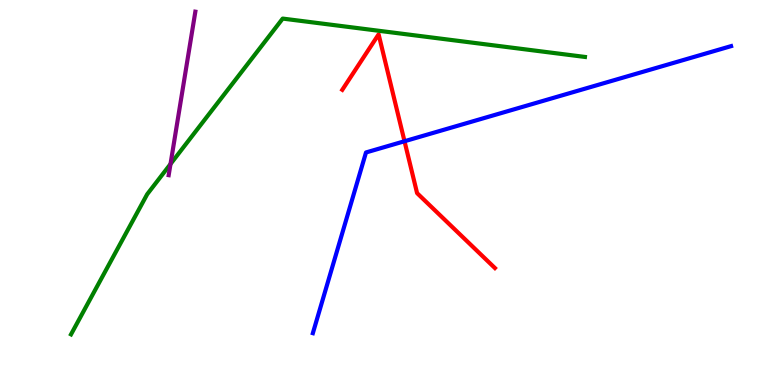[{'lines': ['blue', 'red'], 'intersections': [{'x': 5.22, 'y': 6.33}]}, {'lines': ['green', 'red'], 'intersections': []}, {'lines': ['purple', 'red'], 'intersections': []}, {'lines': ['blue', 'green'], 'intersections': []}, {'lines': ['blue', 'purple'], 'intersections': []}, {'lines': ['green', 'purple'], 'intersections': [{'x': 2.2, 'y': 5.74}]}]